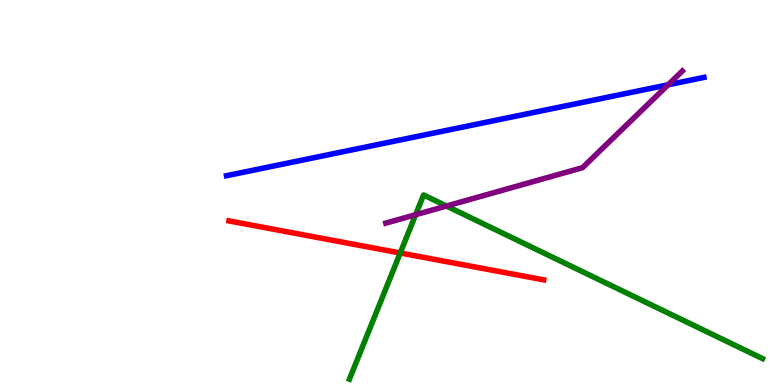[{'lines': ['blue', 'red'], 'intersections': []}, {'lines': ['green', 'red'], 'intersections': [{'x': 5.16, 'y': 3.43}]}, {'lines': ['purple', 'red'], 'intersections': []}, {'lines': ['blue', 'green'], 'intersections': []}, {'lines': ['blue', 'purple'], 'intersections': [{'x': 8.62, 'y': 7.8}]}, {'lines': ['green', 'purple'], 'intersections': [{'x': 5.36, 'y': 4.42}, {'x': 5.76, 'y': 4.65}]}]